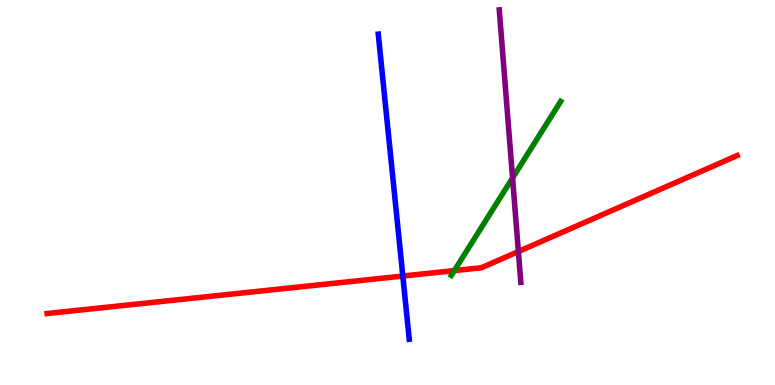[{'lines': ['blue', 'red'], 'intersections': [{'x': 5.2, 'y': 2.83}]}, {'lines': ['green', 'red'], 'intersections': [{'x': 5.86, 'y': 2.97}]}, {'lines': ['purple', 'red'], 'intersections': [{'x': 6.69, 'y': 3.47}]}, {'lines': ['blue', 'green'], 'intersections': []}, {'lines': ['blue', 'purple'], 'intersections': []}, {'lines': ['green', 'purple'], 'intersections': [{'x': 6.61, 'y': 5.38}]}]